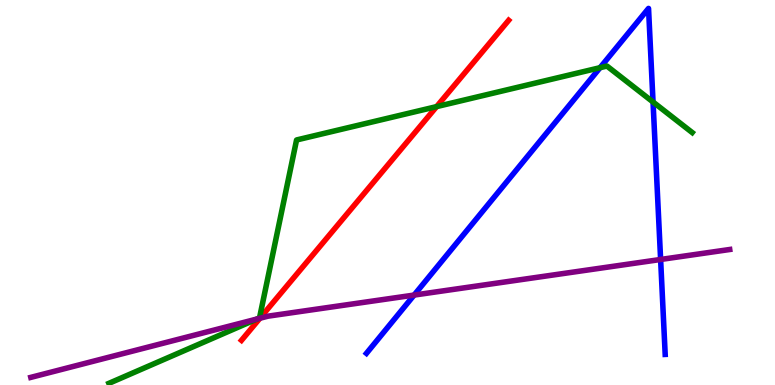[{'lines': ['blue', 'red'], 'intersections': []}, {'lines': ['green', 'red'], 'intersections': [{'x': 5.63, 'y': 7.23}]}, {'lines': ['purple', 'red'], 'intersections': [{'x': 3.35, 'y': 1.73}]}, {'lines': ['blue', 'green'], 'intersections': [{'x': 7.74, 'y': 8.24}, {'x': 8.43, 'y': 7.35}]}, {'lines': ['blue', 'purple'], 'intersections': [{'x': 5.34, 'y': 2.34}, {'x': 8.52, 'y': 3.26}]}, {'lines': ['green', 'purple'], 'intersections': [{'x': 3.32, 'y': 1.71}]}]